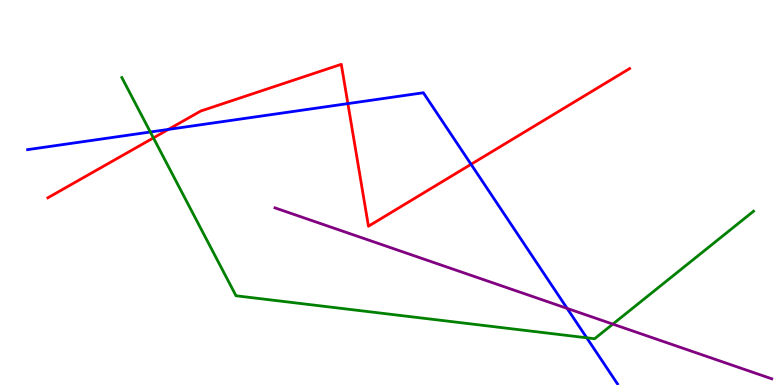[{'lines': ['blue', 'red'], 'intersections': [{'x': 2.17, 'y': 6.64}, {'x': 4.49, 'y': 7.31}, {'x': 6.08, 'y': 5.73}]}, {'lines': ['green', 'red'], 'intersections': [{'x': 1.98, 'y': 6.42}]}, {'lines': ['purple', 'red'], 'intersections': []}, {'lines': ['blue', 'green'], 'intersections': [{'x': 1.94, 'y': 6.57}, {'x': 7.57, 'y': 1.23}]}, {'lines': ['blue', 'purple'], 'intersections': [{'x': 7.32, 'y': 1.99}]}, {'lines': ['green', 'purple'], 'intersections': [{'x': 7.91, 'y': 1.58}]}]